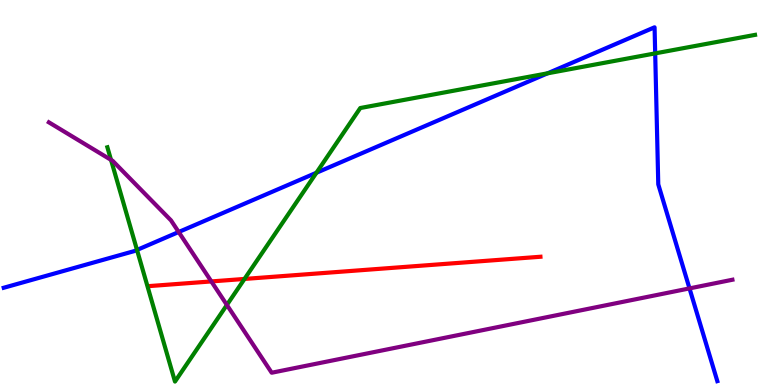[{'lines': ['blue', 'red'], 'intersections': []}, {'lines': ['green', 'red'], 'intersections': [{'x': 3.15, 'y': 2.75}]}, {'lines': ['purple', 'red'], 'intersections': [{'x': 2.73, 'y': 2.69}]}, {'lines': ['blue', 'green'], 'intersections': [{'x': 1.77, 'y': 3.51}, {'x': 4.08, 'y': 5.51}, {'x': 7.07, 'y': 8.1}, {'x': 8.45, 'y': 8.61}]}, {'lines': ['blue', 'purple'], 'intersections': [{'x': 2.31, 'y': 3.97}, {'x': 8.9, 'y': 2.51}]}, {'lines': ['green', 'purple'], 'intersections': [{'x': 1.43, 'y': 5.85}, {'x': 2.93, 'y': 2.08}]}]